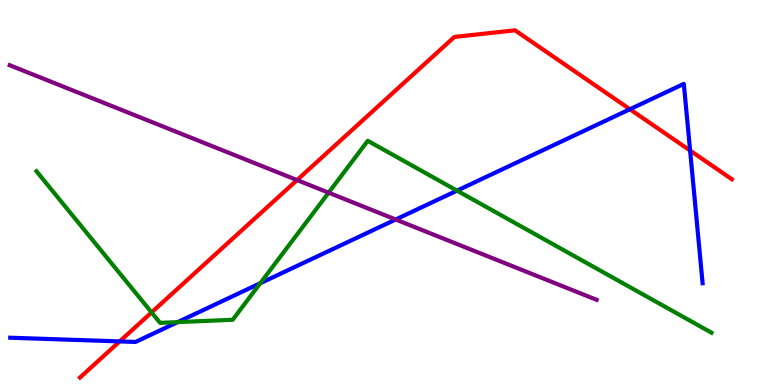[{'lines': ['blue', 'red'], 'intersections': [{'x': 1.54, 'y': 1.13}, {'x': 8.13, 'y': 7.16}, {'x': 8.9, 'y': 6.09}]}, {'lines': ['green', 'red'], 'intersections': [{'x': 1.96, 'y': 1.89}]}, {'lines': ['purple', 'red'], 'intersections': [{'x': 3.83, 'y': 5.32}]}, {'lines': ['blue', 'green'], 'intersections': [{'x': 2.29, 'y': 1.63}, {'x': 3.36, 'y': 2.64}, {'x': 5.9, 'y': 5.05}]}, {'lines': ['blue', 'purple'], 'intersections': [{'x': 5.11, 'y': 4.3}]}, {'lines': ['green', 'purple'], 'intersections': [{'x': 4.24, 'y': 5.0}]}]